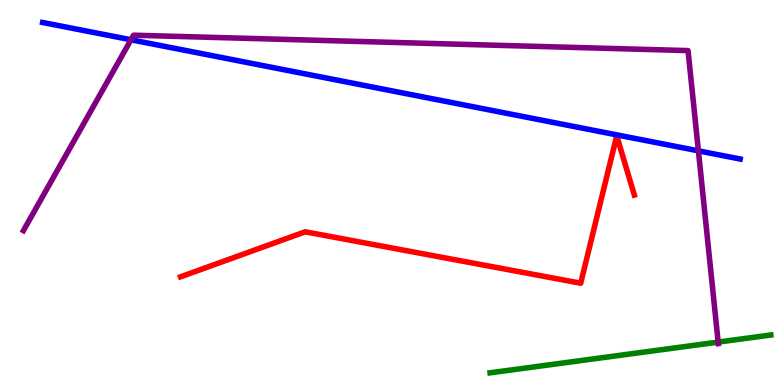[{'lines': ['blue', 'red'], 'intersections': []}, {'lines': ['green', 'red'], 'intersections': []}, {'lines': ['purple', 'red'], 'intersections': []}, {'lines': ['blue', 'green'], 'intersections': []}, {'lines': ['blue', 'purple'], 'intersections': [{'x': 1.69, 'y': 8.97}, {'x': 9.01, 'y': 6.08}]}, {'lines': ['green', 'purple'], 'intersections': [{'x': 9.27, 'y': 1.11}]}]